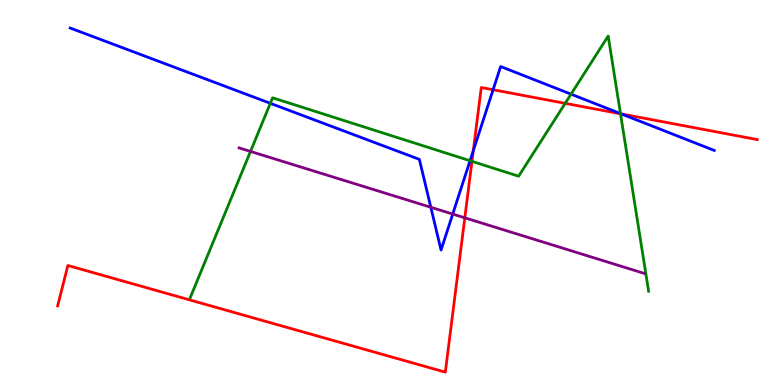[{'lines': ['blue', 'red'], 'intersections': [{'x': 6.11, 'y': 6.08}, {'x': 6.36, 'y': 7.67}, {'x': 8.02, 'y': 7.04}]}, {'lines': ['green', 'red'], 'intersections': [{'x': 6.09, 'y': 5.81}, {'x': 7.29, 'y': 7.32}, {'x': 8.01, 'y': 7.04}]}, {'lines': ['purple', 'red'], 'intersections': [{'x': 6.0, 'y': 4.34}]}, {'lines': ['blue', 'green'], 'intersections': [{'x': 3.49, 'y': 7.32}, {'x': 6.07, 'y': 5.83}, {'x': 7.37, 'y': 7.55}, {'x': 8.01, 'y': 7.05}]}, {'lines': ['blue', 'purple'], 'intersections': [{'x': 5.56, 'y': 4.62}, {'x': 5.84, 'y': 4.44}]}, {'lines': ['green', 'purple'], 'intersections': [{'x': 3.23, 'y': 6.07}]}]